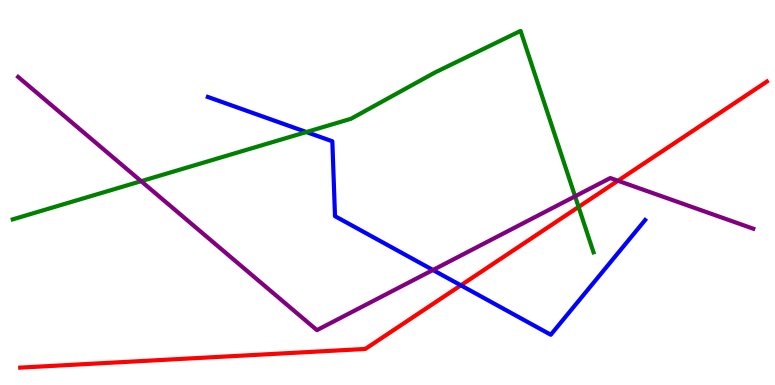[{'lines': ['blue', 'red'], 'intersections': [{'x': 5.95, 'y': 2.59}]}, {'lines': ['green', 'red'], 'intersections': [{'x': 7.47, 'y': 4.62}]}, {'lines': ['purple', 'red'], 'intersections': [{'x': 7.97, 'y': 5.31}]}, {'lines': ['blue', 'green'], 'intersections': [{'x': 3.95, 'y': 6.57}]}, {'lines': ['blue', 'purple'], 'intersections': [{'x': 5.59, 'y': 2.99}]}, {'lines': ['green', 'purple'], 'intersections': [{'x': 1.82, 'y': 5.29}, {'x': 7.42, 'y': 4.9}]}]